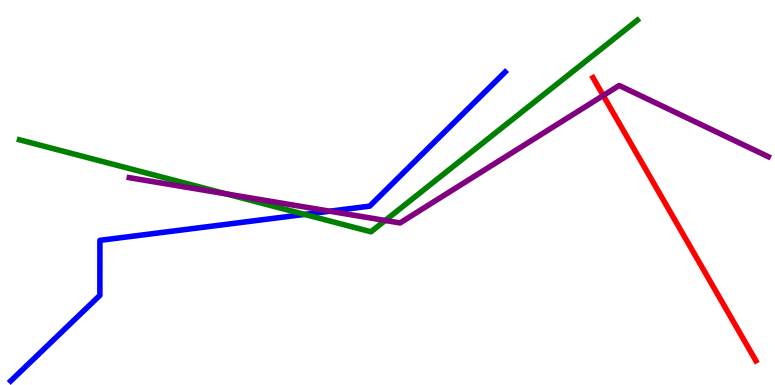[{'lines': ['blue', 'red'], 'intersections': []}, {'lines': ['green', 'red'], 'intersections': []}, {'lines': ['purple', 'red'], 'intersections': [{'x': 7.78, 'y': 7.52}]}, {'lines': ['blue', 'green'], 'intersections': [{'x': 3.93, 'y': 4.43}]}, {'lines': ['blue', 'purple'], 'intersections': [{'x': 4.26, 'y': 4.51}]}, {'lines': ['green', 'purple'], 'intersections': [{'x': 2.92, 'y': 4.96}, {'x': 4.97, 'y': 4.27}]}]